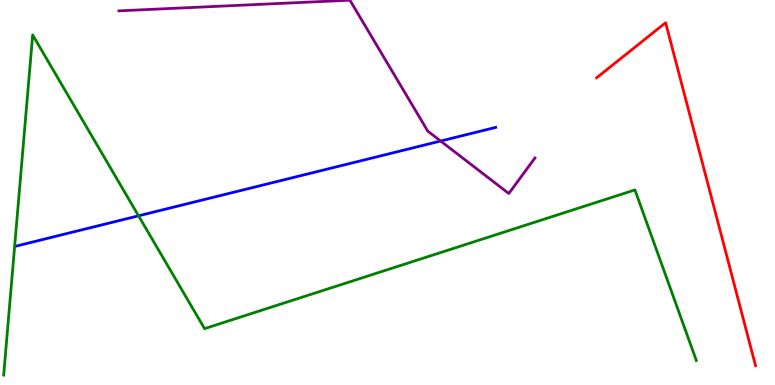[{'lines': ['blue', 'red'], 'intersections': []}, {'lines': ['green', 'red'], 'intersections': []}, {'lines': ['purple', 'red'], 'intersections': []}, {'lines': ['blue', 'green'], 'intersections': [{'x': 1.79, 'y': 4.39}]}, {'lines': ['blue', 'purple'], 'intersections': [{'x': 5.69, 'y': 6.34}]}, {'lines': ['green', 'purple'], 'intersections': []}]